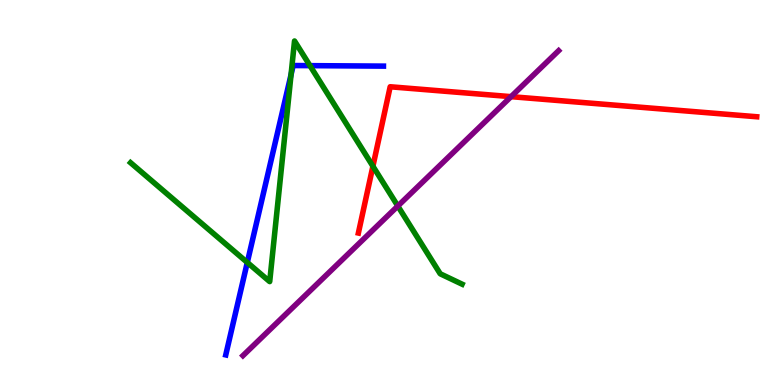[{'lines': ['blue', 'red'], 'intersections': []}, {'lines': ['green', 'red'], 'intersections': [{'x': 4.81, 'y': 5.68}]}, {'lines': ['purple', 'red'], 'intersections': [{'x': 6.59, 'y': 7.49}]}, {'lines': ['blue', 'green'], 'intersections': [{'x': 3.19, 'y': 3.18}, {'x': 3.76, 'y': 8.06}, {'x': 4.0, 'y': 8.29}]}, {'lines': ['blue', 'purple'], 'intersections': []}, {'lines': ['green', 'purple'], 'intersections': [{'x': 5.13, 'y': 4.65}]}]